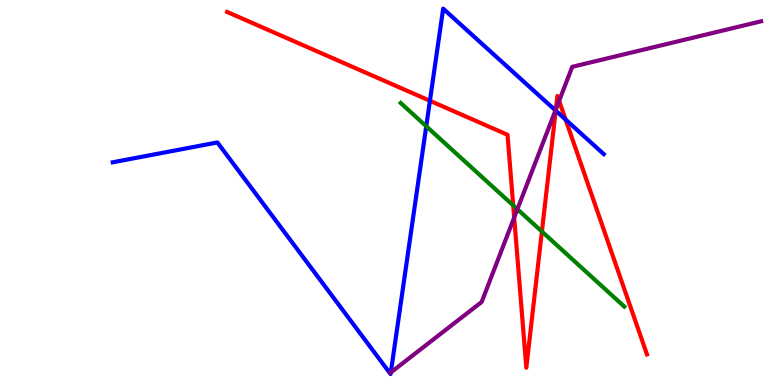[{'lines': ['blue', 'red'], 'intersections': [{'x': 5.55, 'y': 7.38}, {'x': 7.17, 'y': 7.13}, {'x': 7.3, 'y': 6.9}]}, {'lines': ['green', 'red'], 'intersections': [{'x': 6.62, 'y': 4.66}, {'x': 6.99, 'y': 3.99}]}, {'lines': ['purple', 'red'], 'intersections': [{'x': 6.63, 'y': 4.35}, {'x': 7.17, 'y': 7.16}, {'x': 7.21, 'y': 7.38}]}, {'lines': ['blue', 'green'], 'intersections': [{'x': 5.5, 'y': 6.72}]}, {'lines': ['blue', 'purple'], 'intersections': [{'x': 5.04, 'y': 0.326}, {'x': 7.17, 'y': 7.13}]}, {'lines': ['green', 'purple'], 'intersections': [{'x': 6.68, 'y': 4.57}]}]